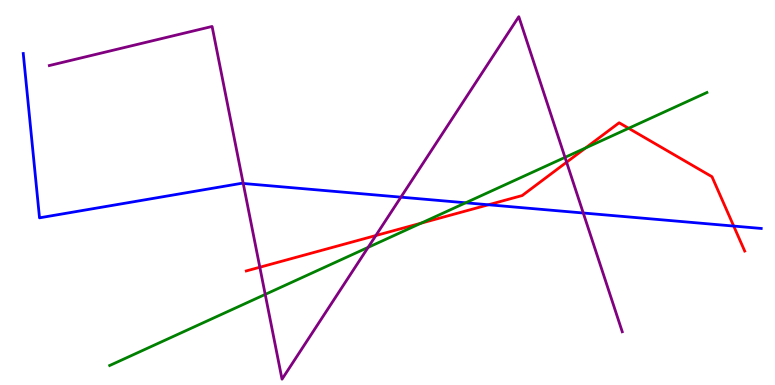[{'lines': ['blue', 'red'], 'intersections': [{'x': 6.3, 'y': 4.68}, {'x': 9.47, 'y': 4.13}]}, {'lines': ['green', 'red'], 'intersections': [{'x': 5.43, 'y': 4.2}, {'x': 7.56, 'y': 6.16}, {'x': 8.11, 'y': 6.67}]}, {'lines': ['purple', 'red'], 'intersections': [{'x': 3.35, 'y': 3.06}, {'x': 4.85, 'y': 3.88}, {'x': 7.31, 'y': 5.79}]}, {'lines': ['blue', 'green'], 'intersections': [{'x': 6.01, 'y': 4.73}]}, {'lines': ['blue', 'purple'], 'intersections': [{'x': 3.14, 'y': 5.23}, {'x': 5.17, 'y': 4.88}, {'x': 7.53, 'y': 4.47}]}, {'lines': ['green', 'purple'], 'intersections': [{'x': 3.42, 'y': 2.35}, {'x': 4.75, 'y': 3.57}, {'x': 7.29, 'y': 5.91}]}]